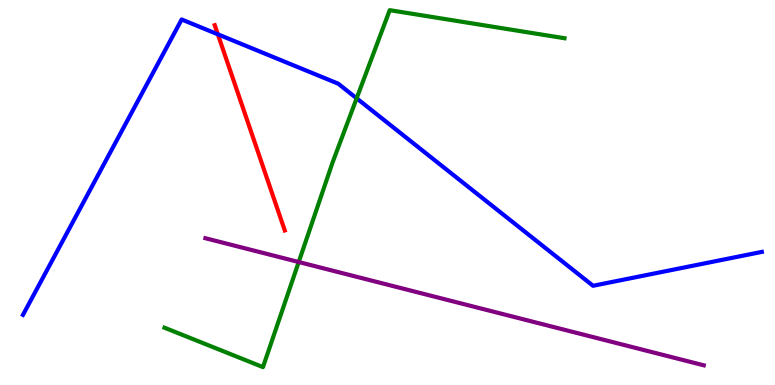[{'lines': ['blue', 'red'], 'intersections': [{'x': 2.81, 'y': 9.11}]}, {'lines': ['green', 'red'], 'intersections': []}, {'lines': ['purple', 'red'], 'intersections': []}, {'lines': ['blue', 'green'], 'intersections': [{'x': 4.6, 'y': 7.45}]}, {'lines': ['blue', 'purple'], 'intersections': []}, {'lines': ['green', 'purple'], 'intersections': [{'x': 3.85, 'y': 3.19}]}]